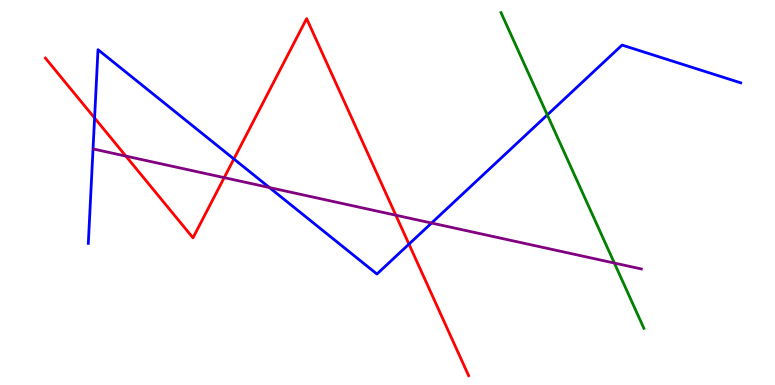[{'lines': ['blue', 'red'], 'intersections': [{'x': 1.22, 'y': 6.94}, {'x': 3.02, 'y': 5.87}, {'x': 5.28, 'y': 3.66}]}, {'lines': ['green', 'red'], 'intersections': []}, {'lines': ['purple', 'red'], 'intersections': [{'x': 1.62, 'y': 5.95}, {'x': 2.89, 'y': 5.39}, {'x': 5.11, 'y': 4.41}]}, {'lines': ['blue', 'green'], 'intersections': [{'x': 7.06, 'y': 7.02}]}, {'lines': ['blue', 'purple'], 'intersections': [{'x': 3.48, 'y': 5.13}, {'x': 5.57, 'y': 4.21}]}, {'lines': ['green', 'purple'], 'intersections': [{'x': 7.93, 'y': 3.17}]}]